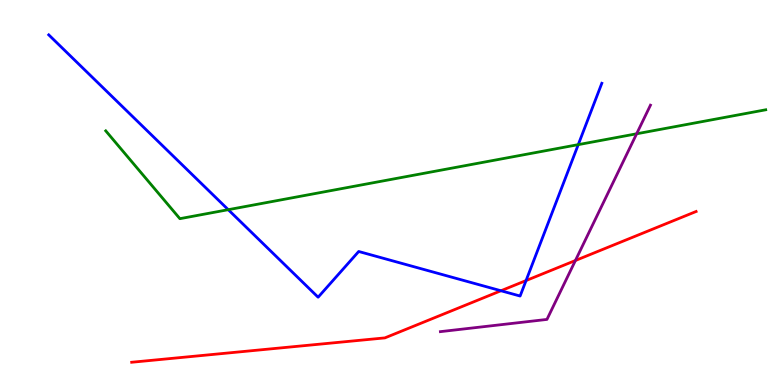[{'lines': ['blue', 'red'], 'intersections': [{'x': 6.46, 'y': 2.45}, {'x': 6.79, 'y': 2.71}]}, {'lines': ['green', 'red'], 'intersections': []}, {'lines': ['purple', 'red'], 'intersections': [{'x': 7.42, 'y': 3.23}]}, {'lines': ['blue', 'green'], 'intersections': [{'x': 2.95, 'y': 4.55}, {'x': 7.46, 'y': 6.24}]}, {'lines': ['blue', 'purple'], 'intersections': []}, {'lines': ['green', 'purple'], 'intersections': [{'x': 8.21, 'y': 6.53}]}]